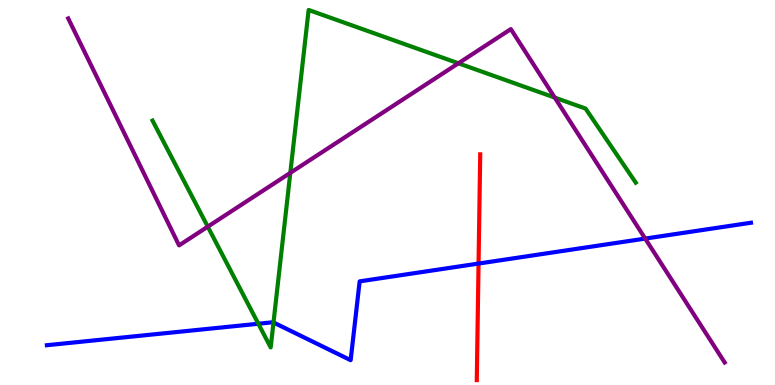[{'lines': ['blue', 'red'], 'intersections': [{'x': 6.17, 'y': 3.15}]}, {'lines': ['green', 'red'], 'intersections': []}, {'lines': ['purple', 'red'], 'intersections': []}, {'lines': ['blue', 'green'], 'intersections': [{'x': 3.33, 'y': 1.59}, {'x': 3.53, 'y': 1.62}]}, {'lines': ['blue', 'purple'], 'intersections': [{'x': 8.33, 'y': 3.8}]}, {'lines': ['green', 'purple'], 'intersections': [{'x': 2.68, 'y': 4.11}, {'x': 3.75, 'y': 5.51}, {'x': 5.91, 'y': 8.36}, {'x': 7.16, 'y': 7.47}]}]